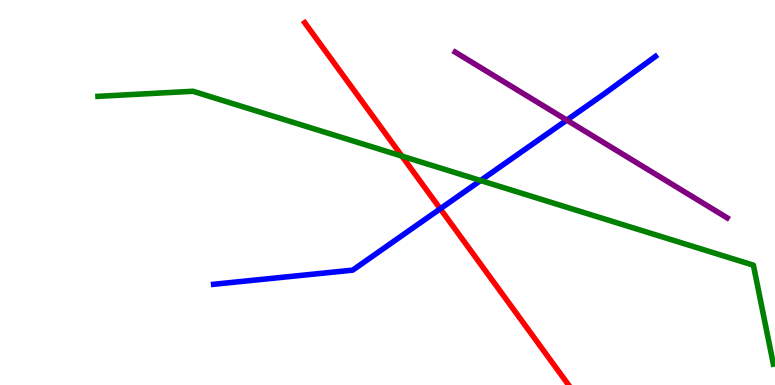[{'lines': ['blue', 'red'], 'intersections': [{'x': 5.68, 'y': 4.58}]}, {'lines': ['green', 'red'], 'intersections': [{'x': 5.19, 'y': 5.95}]}, {'lines': ['purple', 'red'], 'intersections': []}, {'lines': ['blue', 'green'], 'intersections': [{'x': 6.2, 'y': 5.31}]}, {'lines': ['blue', 'purple'], 'intersections': [{'x': 7.31, 'y': 6.88}]}, {'lines': ['green', 'purple'], 'intersections': []}]